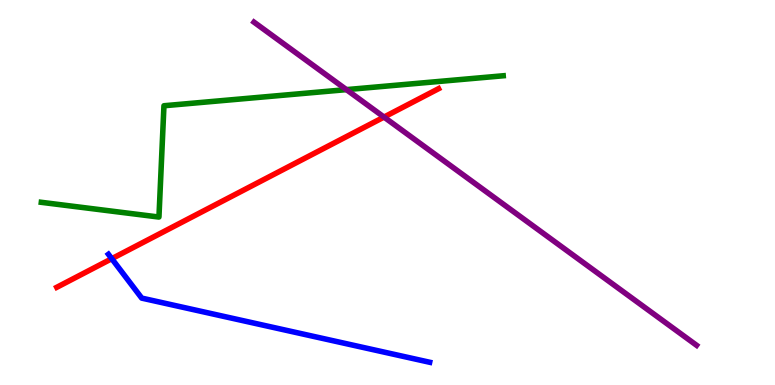[{'lines': ['blue', 'red'], 'intersections': [{'x': 1.44, 'y': 3.28}]}, {'lines': ['green', 'red'], 'intersections': []}, {'lines': ['purple', 'red'], 'intersections': [{'x': 4.95, 'y': 6.96}]}, {'lines': ['blue', 'green'], 'intersections': []}, {'lines': ['blue', 'purple'], 'intersections': []}, {'lines': ['green', 'purple'], 'intersections': [{'x': 4.47, 'y': 7.67}]}]